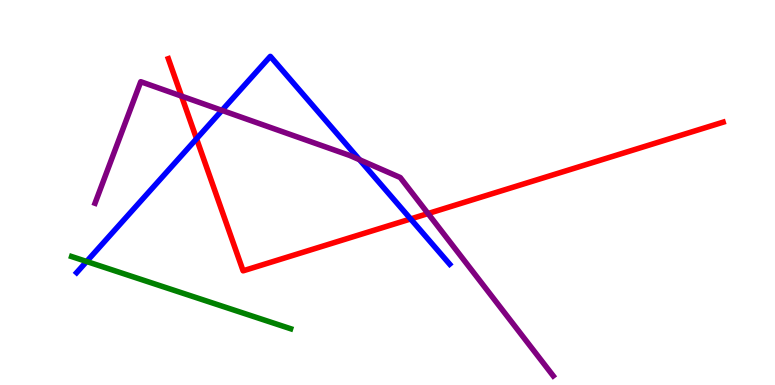[{'lines': ['blue', 'red'], 'intersections': [{'x': 2.54, 'y': 6.4}, {'x': 5.3, 'y': 4.31}]}, {'lines': ['green', 'red'], 'intersections': []}, {'lines': ['purple', 'red'], 'intersections': [{'x': 2.34, 'y': 7.5}, {'x': 5.52, 'y': 4.45}]}, {'lines': ['blue', 'green'], 'intersections': [{'x': 1.12, 'y': 3.21}]}, {'lines': ['blue', 'purple'], 'intersections': [{'x': 2.86, 'y': 7.13}, {'x': 4.64, 'y': 5.85}]}, {'lines': ['green', 'purple'], 'intersections': []}]